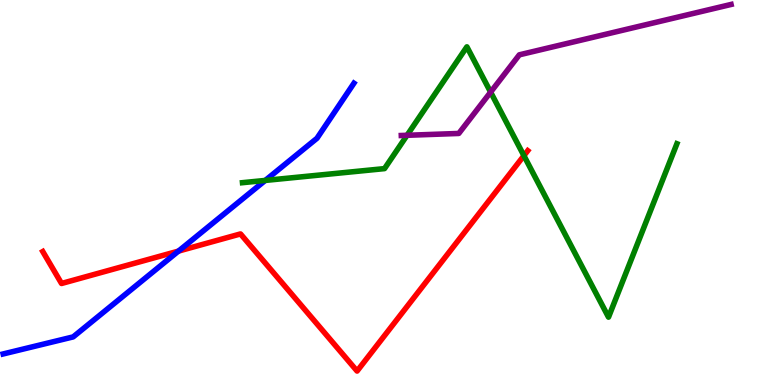[{'lines': ['blue', 'red'], 'intersections': [{'x': 2.3, 'y': 3.48}]}, {'lines': ['green', 'red'], 'intersections': [{'x': 6.76, 'y': 5.96}]}, {'lines': ['purple', 'red'], 'intersections': []}, {'lines': ['blue', 'green'], 'intersections': [{'x': 3.42, 'y': 5.31}]}, {'lines': ['blue', 'purple'], 'intersections': []}, {'lines': ['green', 'purple'], 'intersections': [{'x': 5.25, 'y': 6.49}, {'x': 6.33, 'y': 7.61}]}]